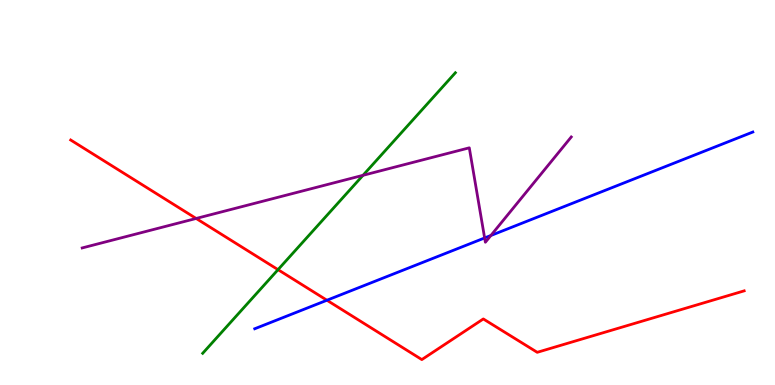[{'lines': ['blue', 'red'], 'intersections': [{'x': 4.22, 'y': 2.2}]}, {'lines': ['green', 'red'], 'intersections': [{'x': 3.59, 'y': 3.0}]}, {'lines': ['purple', 'red'], 'intersections': [{'x': 2.53, 'y': 4.33}]}, {'lines': ['blue', 'green'], 'intersections': []}, {'lines': ['blue', 'purple'], 'intersections': [{'x': 6.25, 'y': 3.82}, {'x': 6.33, 'y': 3.88}]}, {'lines': ['green', 'purple'], 'intersections': [{'x': 4.68, 'y': 5.45}]}]